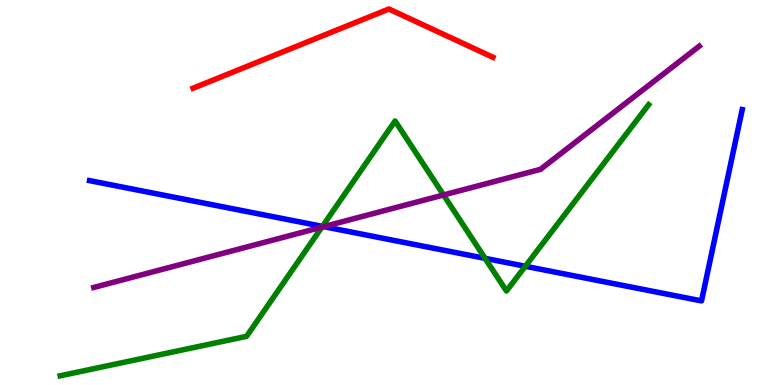[{'lines': ['blue', 'red'], 'intersections': []}, {'lines': ['green', 'red'], 'intersections': []}, {'lines': ['purple', 'red'], 'intersections': []}, {'lines': ['blue', 'green'], 'intersections': [{'x': 4.16, 'y': 4.12}, {'x': 6.26, 'y': 3.29}, {'x': 6.78, 'y': 3.08}]}, {'lines': ['blue', 'purple'], 'intersections': [{'x': 4.18, 'y': 4.11}]}, {'lines': ['green', 'purple'], 'intersections': [{'x': 4.15, 'y': 4.1}, {'x': 5.72, 'y': 4.94}]}]